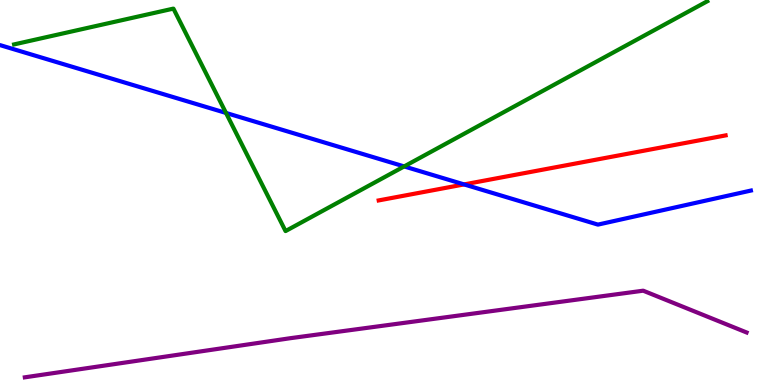[{'lines': ['blue', 'red'], 'intersections': [{'x': 5.99, 'y': 5.21}]}, {'lines': ['green', 'red'], 'intersections': []}, {'lines': ['purple', 'red'], 'intersections': []}, {'lines': ['blue', 'green'], 'intersections': [{'x': 2.92, 'y': 7.07}, {'x': 5.22, 'y': 5.68}]}, {'lines': ['blue', 'purple'], 'intersections': []}, {'lines': ['green', 'purple'], 'intersections': []}]